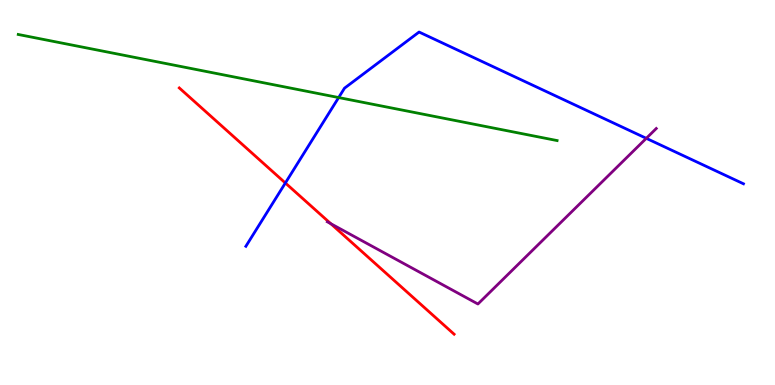[{'lines': ['blue', 'red'], 'intersections': [{'x': 3.68, 'y': 5.25}]}, {'lines': ['green', 'red'], 'intersections': []}, {'lines': ['purple', 'red'], 'intersections': [{'x': 4.27, 'y': 4.19}]}, {'lines': ['blue', 'green'], 'intersections': [{'x': 4.37, 'y': 7.47}]}, {'lines': ['blue', 'purple'], 'intersections': [{'x': 8.34, 'y': 6.41}]}, {'lines': ['green', 'purple'], 'intersections': []}]